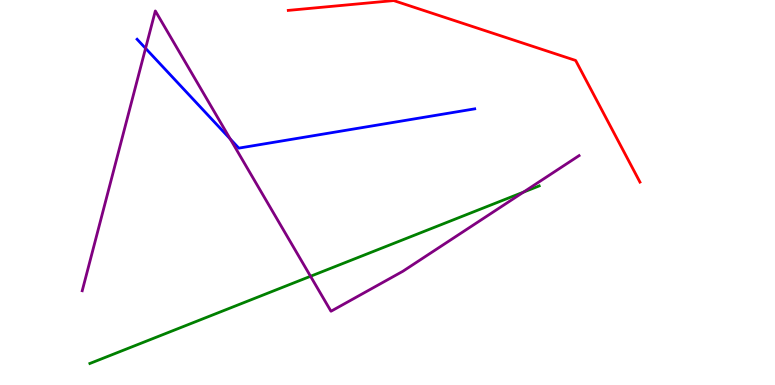[{'lines': ['blue', 'red'], 'intersections': []}, {'lines': ['green', 'red'], 'intersections': []}, {'lines': ['purple', 'red'], 'intersections': []}, {'lines': ['blue', 'green'], 'intersections': []}, {'lines': ['blue', 'purple'], 'intersections': [{'x': 1.88, 'y': 8.74}, {'x': 2.97, 'y': 6.39}]}, {'lines': ['green', 'purple'], 'intersections': [{'x': 4.01, 'y': 2.82}, {'x': 6.75, 'y': 5.01}]}]